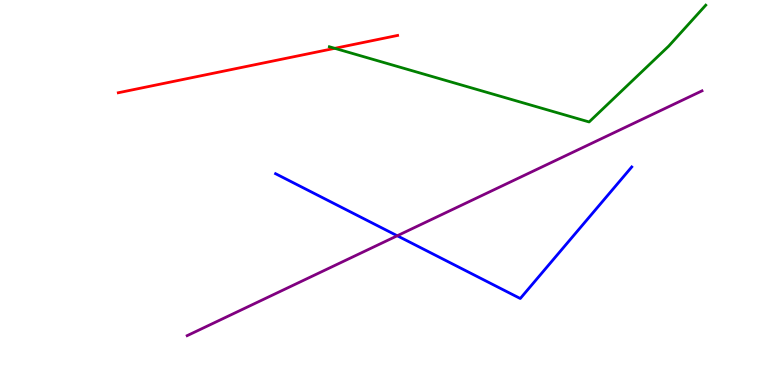[{'lines': ['blue', 'red'], 'intersections': []}, {'lines': ['green', 'red'], 'intersections': [{'x': 4.32, 'y': 8.74}]}, {'lines': ['purple', 'red'], 'intersections': []}, {'lines': ['blue', 'green'], 'intersections': []}, {'lines': ['blue', 'purple'], 'intersections': [{'x': 5.13, 'y': 3.88}]}, {'lines': ['green', 'purple'], 'intersections': []}]